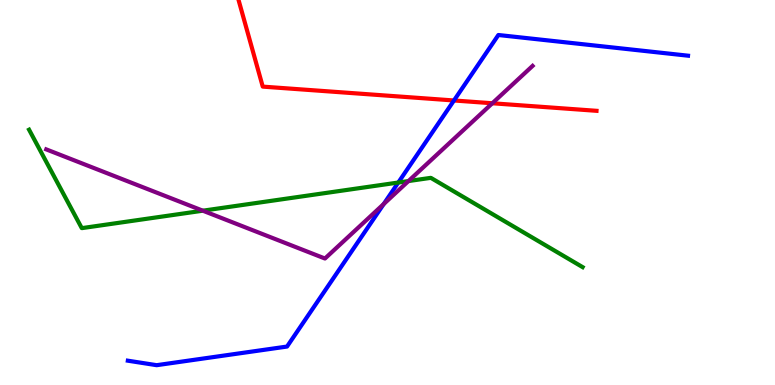[{'lines': ['blue', 'red'], 'intersections': [{'x': 5.86, 'y': 7.39}]}, {'lines': ['green', 'red'], 'intersections': []}, {'lines': ['purple', 'red'], 'intersections': [{'x': 6.35, 'y': 7.32}]}, {'lines': ['blue', 'green'], 'intersections': [{'x': 5.14, 'y': 5.26}]}, {'lines': ['blue', 'purple'], 'intersections': [{'x': 4.95, 'y': 4.7}]}, {'lines': ['green', 'purple'], 'intersections': [{'x': 2.62, 'y': 4.53}, {'x': 5.27, 'y': 5.3}]}]